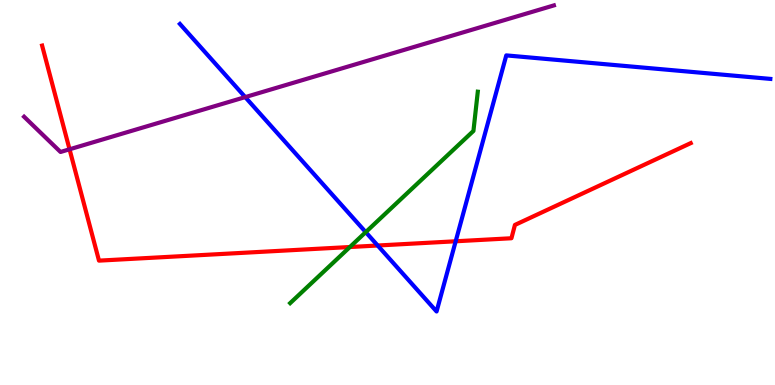[{'lines': ['blue', 'red'], 'intersections': [{'x': 4.87, 'y': 3.62}, {'x': 5.88, 'y': 3.73}]}, {'lines': ['green', 'red'], 'intersections': [{'x': 4.51, 'y': 3.58}]}, {'lines': ['purple', 'red'], 'intersections': [{'x': 0.897, 'y': 6.12}]}, {'lines': ['blue', 'green'], 'intersections': [{'x': 4.72, 'y': 3.97}]}, {'lines': ['blue', 'purple'], 'intersections': [{'x': 3.16, 'y': 7.48}]}, {'lines': ['green', 'purple'], 'intersections': []}]